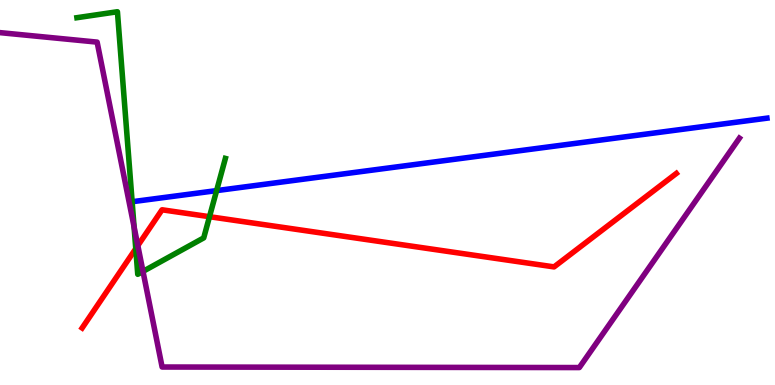[{'lines': ['blue', 'red'], 'intersections': []}, {'lines': ['green', 'red'], 'intersections': [{'x': 1.75, 'y': 3.54}, {'x': 2.7, 'y': 4.37}]}, {'lines': ['purple', 'red'], 'intersections': [{'x': 1.78, 'y': 3.62}]}, {'lines': ['blue', 'green'], 'intersections': [{'x': 2.79, 'y': 5.05}]}, {'lines': ['blue', 'purple'], 'intersections': []}, {'lines': ['green', 'purple'], 'intersections': [{'x': 1.73, 'y': 4.11}, {'x': 1.85, 'y': 2.95}]}]